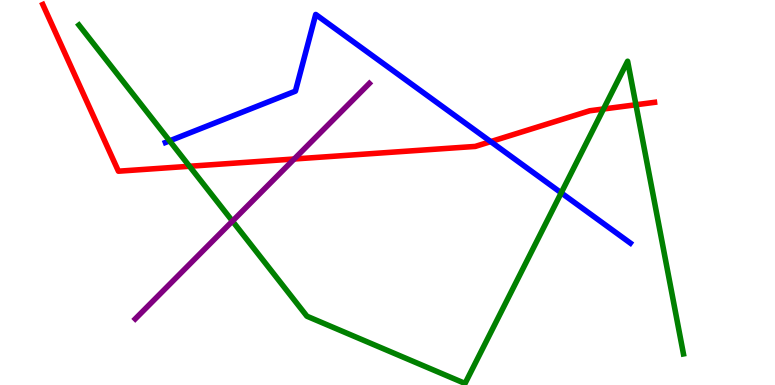[{'lines': ['blue', 'red'], 'intersections': [{'x': 6.33, 'y': 6.32}]}, {'lines': ['green', 'red'], 'intersections': [{'x': 2.45, 'y': 5.68}, {'x': 7.79, 'y': 7.17}, {'x': 8.21, 'y': 7.28}]}, {'lines': ['purple', 'red'], 'intersections': [{'x': 3.8, 'y': 5.87}]}, {'lines': ['blue', 'green'], 'intersections': [{'x': 2.19, 'y': 6.34}, {'x': 7.24, 'y': 4.99}]}, {'lines': ['blue', 'purple'], 'intersections': []}, {'lines': ['green', 'purple'], 'intersections': [{'x': 3.0, 'y': 4.26}]}]